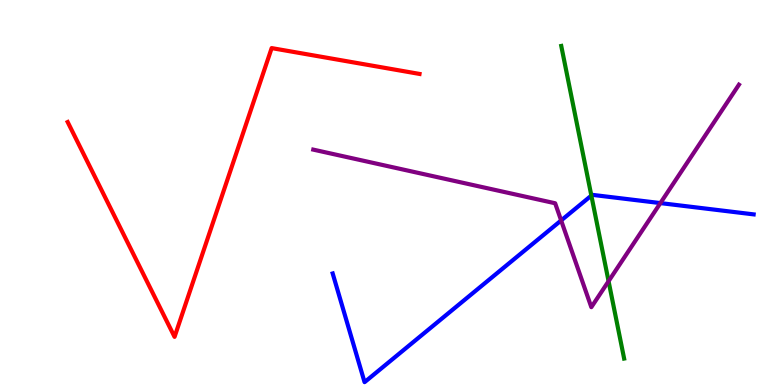[{'lines': ['blue', 'red'], 'intersections': []}, {'lines': ['green', 'red'], 'intersections': []}, {'lines': ['purple', 'red'], 'intersections': []}, {'lines': ['blue', 'green'], 'intersections': [{'x': 7.63, 'y': 4.92}]}, {'lines': ['blue', 'purple'], 'intersections': [{'x': 7.24, 'y': 4.27}, {'x': 8.52, 'y': 4.72}]}, {'lines': ['green', 'purple'], 'intersections': [{'x': 7.85, 'y': 2.7}]}]